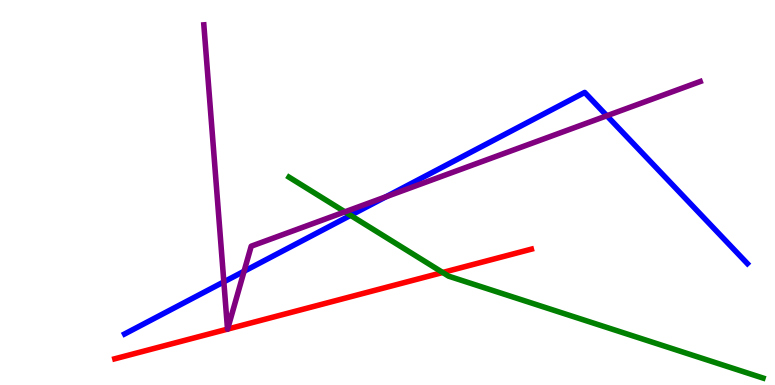[{'lines': ['blue', 'red'], 'intersections': []}, {'lines': ['green', 'red'], 'intersections': [{'x': 5.71, 'y': 2.92}]}, {'lines': ['purple', 'red'], 'intersections': [{'x': 2.94, 'y': 1.45}, {'x': 2.94, 'y': 1.45}]}, {'lines': ['blue', 'green'], 'intersections': [{'x': 4.52, 'y': 4.41}]}, {'lines': ['blue', 'purple'], 'intersections': [{'x': 2.89, 'y': 2.68}, {'x': 3.15, 'y': 2.95}, {'x': 4.98, 'y': 4.89}, {'x': 7.83, 'y': 6.99}]}, {'lines': ['green', 'purple'], 'intersections': [{'x': 4.45, 'y': 4.5}]}]